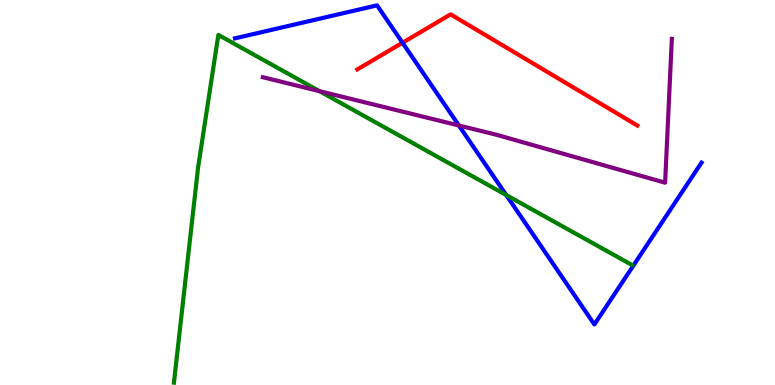[{'lines': ['blue', 'red'], 'intersections': [{'x': 5.19, 'y': 8.89}]}, {'lines': ['green', 'red'], 'intersections': []}, {'lines': ['purple', 'red'], 'intersections': []}, {'lines': ['blue', 'green'], 'intersections': [{'x': 6.53, 'y': 4.93}]}, {'lines': ['blue', 'purple'], 'intersections': [{'x': 5.92, 'y': 6.74}]}, {'lines': ['green', 'purple'], 'intersections': [{'x': 4.12, 'y': 7.63}]}]